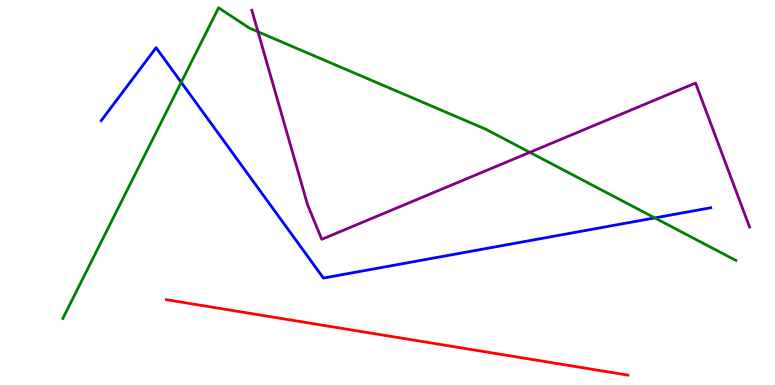[{'lines': ['blue', 'red'], 'intersections': []}, {'lines': ['green', 'red'], 'intersections': []}, {'lines': ['purple', 'red'], 'intersections': []}, {'lines': ['blue', 'green'], 'intersections': [{'x': 2.34, 'y': 7.86}, {'x': 8.45, 'y': 4.34}]}, {'lines': ['blue', 'purple'], 'intersections': []}, {'lines': ['green', 'purple'], 'intersections': [{'x': 3.33, 'y': 9.17}, {'x': 6.84, 'y': 6.04}]}]